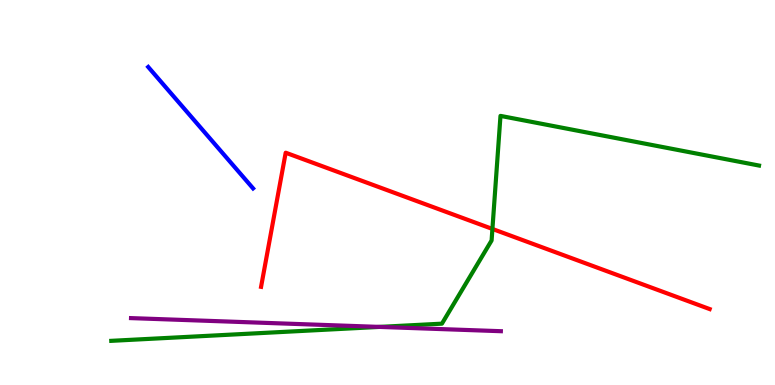[{'lines': ['blue', 'red'], 'intersections': []}, {'lines': ['green', 'red'], 'intersections': [{'x': 6.35, 'y': 4.05}]}, {'lines': ['purple', 'red'], 'intersections': []}, {'lines': ['blue', 'green'], 'intersections': []}, {'lines': ['blue', 'purple'], 'intersections': []}, {'lines': ['green', 'purple'], 'intersections': [{'x': 4.9, 'y': 1.51}]}]